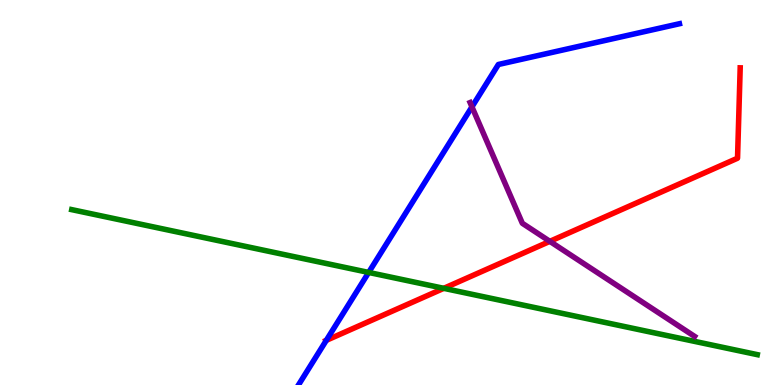[{'lines': ['blue', 'red'], 'intersections': [{'x': 4.21, 'y': 1.16}]}, {'lines': ['green', 'red'], 'intersections': [{'x': 5.73, 'y': 2.51}]}, {'lines': ['purple', 'red'], 'intersections': [{'x': 7.09, 'y': 3.73}]}, {'lines': ['blue', 'green'], 'intersections': [{'x': 4.76, 'y': 2.92}]}, {'lines': ['blue', 'purple'], 'intersections': [{'x': 6.09, 'y': 7.22}]}, {'lines': ['green', 'purple'], 'intersections': []}]